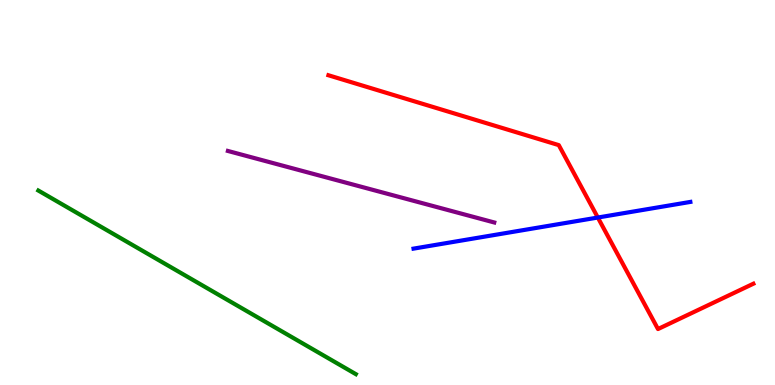[{'lines': ['blue', 'red'], 'intersections': [{'x': 7.71, 'y': 4.35}]}, {'lines': ['green', 'red'], 'intersections': []}, {'lines': ['purple', 'red'], 'intersections': []}, {'lines': ['blue', 'green'], 'intersections': []}, {'lines': ['blue', 'purple'], 'intersections': []}, {'lines': ['green', 'purple'], 'intersections': []}]